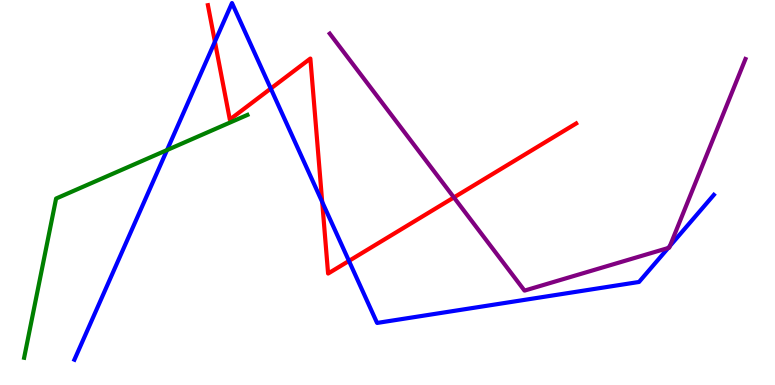[{'lines': ['blue', 'red'], 'intersections': [{'x': 2.77, 'y': 8.92}, {'x': 3.49, 'y': 7.7}, {'x': 4.16, 'y': 4.76}, {'x': 4.5, 'y': 3.22}]}, {'lines': ['green', 'red'], 'intersections': []}, {'lines': ['purple', 'red'], 'intersections': [{'x': 5.86, 'y': 4.87}]}, {'lines': ['blue', 'green'], 'intersections': [{'x': 2.16, 'y': 6.1}]}, {'lines': ['blue', 'purple'], 'intersections': [{'x': 8.62, 'y': 3.56}, {'x': 8.64, 'y': 3.61}]}, {'lines': ['green', 'purple'], 'intersections': []}]